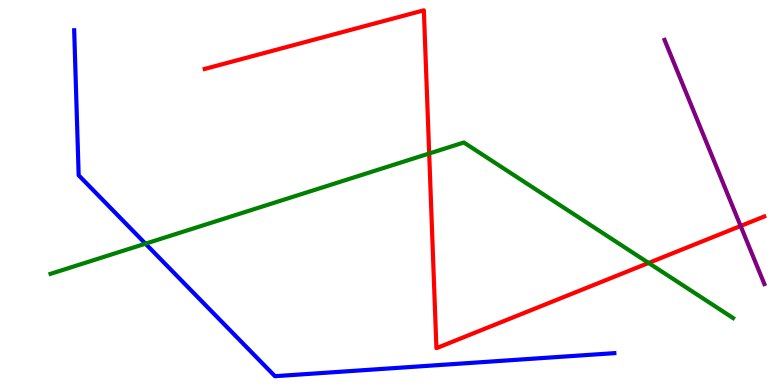[{'lines': ['blue', 'red'], 'intersections': []}, {'lines': ['green', 'red'], 'intersections': [{'x': 5.54, 'y': 6.01}, {'x': 8.37, 'y': 3.17}]}, {'lines': ['purple', 'red'], 'intersections': [{'x': 9.56, 'y': 4.13}]}, {'lines': ['blue', 'green'], 'intersections': [{'x': 1.88, 'y': 3.67}]}, {'lines': ['blue', 'purple'], 'intersections': []}, {'lines': ['green', 'purple'], 'intersections': []}]